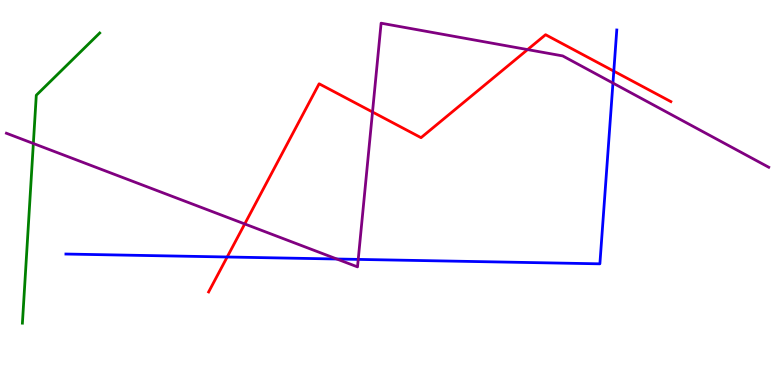[{'lines': ['blue', 'red'], 'intersections': [{'x': 2.93, 'y': 3.32}, {'x': 7.92, 'y': 8.15}]}, {'lines': ['green', 'red'], 'intersections': []}, {'lines': ['purple', 'red'], 'intersections': [{'x': 3.16, 'y': 4.18}, {'x': 4.81, 'y': 7.09}, {'x': 6.81, 'y': 8.71}]}, {'lines': ['blue', 'green'], 'intersections': []}, {'lines': ['blue', 'purple'], 'intersections': [{'x': 4.35, 'y': 3.27}, {'x': 4.62, 'y': 3.26}, {'x': 7.91, 'y': 7.84}]}, {'lines': ['green', 'purple'], 'intersections': [{'x': 0.43, 'y': 6.27}]}]